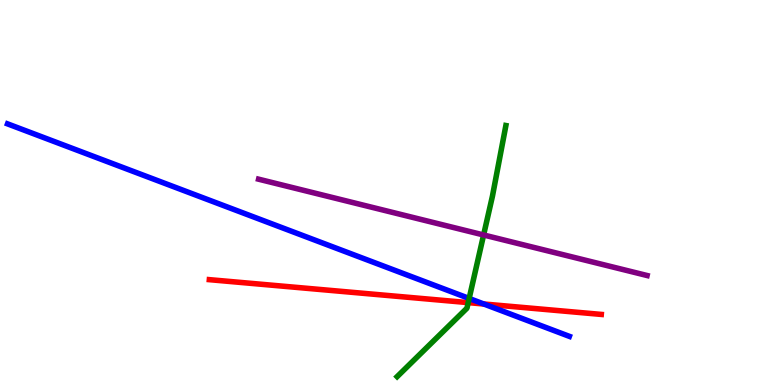[{'lines': ['blue', 'red'], 'intersections': [{'x': 6.24, 'y': 2.1}]}, {'lines': ['green', 'red'], 'intersections': [{'x': 6.04, 'y': 2.14}]}, {'lines': ['purple', 'red'], 'intersections': []}, {'lines': ['blue', 'green'], 'intersections': [{'x': 6.05, 'y': 2.25}]}, {'lines': ['blue', 'purple'], 'intersections': []}, {'lines': ['green', 'purple'], 'intersections': [{'x': 6.24, 'y': 3.9}]}]